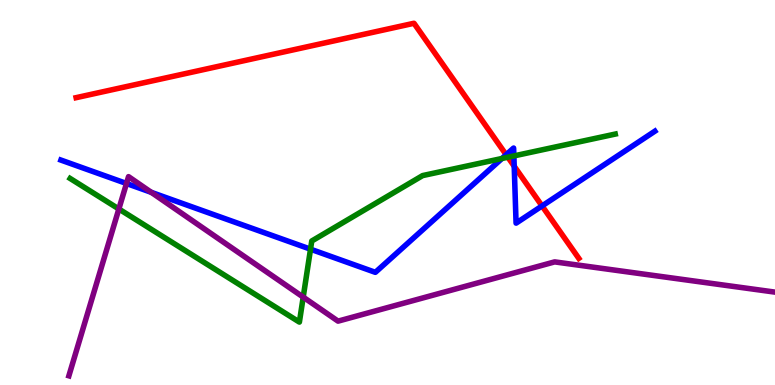[{'lines': ['blue', 'red'], 'intersections': [{'x': 6.53, 'y': 5.98}, {'x': 6.63, 'y': 5.68}, {'x': 6.99, 'y': 4.65}]}, {'lines': ['green', 'red'], 'intersections': [{'x': 6.55, 'y': 5.92}]}, {'lines': ['purple', 'red'], 'intersections': []}, {'lines': ['blue', 'green'], 'intersections': [{'x': 4.01, 'y': 3.53}, {'x': 6.48, 'y': 5.88}, {'x': 6.63, 'y': 5.95}]}, {'lines': ['blue', 'purple'], 'intersections': [{'x': 1.63, 'y': 5.23}, {'x': 1.95, 'y': 5.0}]}, {'lines': ['green', 'purple'], 'intersections': [{'x': 1.53, 'y': 4.57}, {'x': 3.91, 'y': 2.28}]}]